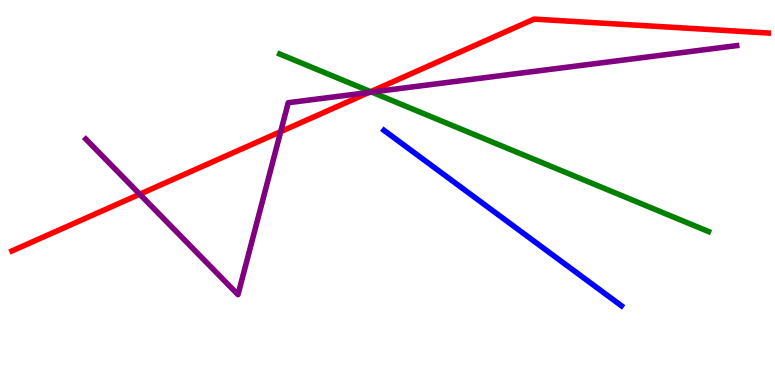[{'lines': ['blue', 'red'], 'intersections': []}, {'lines': ['green', 'red'], 'intersections': [{'x': 4.78, 'y': 7.62}]}, {'lines': ['purple', 'red'], 'intersections': [{'x': 1.8, 'y': 4.96}, {'x': 3.62, 'y': 6.58}, {'x': 4.76, 'y': 7.6}]}, {'lines': ['blue', 'green'], 'intersections': []}, {'lines': ['blue', 'purple'], 'intersections': []}, {'lines': ['green', 'purple'], 'intersections': [{'x': 4.8, 'y': 7.61}]}]